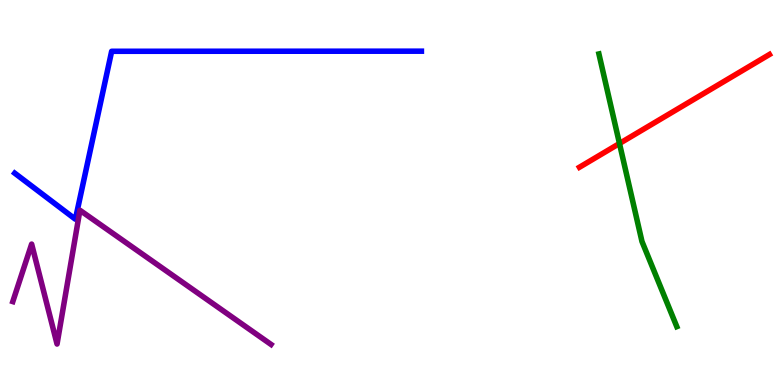[{'lines': ['blue', 'red'], 'intersections': []}, {'lines': ['green', 'red'], 'intersections': [{'x': 7.99, 'y': 6.27}]}, {'lines': ['purple', 'red'], 'intersections': []}, {'lines': ['blue', 'green'], 'intersections': []}, {'lines': ['blue', 'purple'], 'intersections': []}, {'lines': ['green', 'purple'], 'intersections': []}]